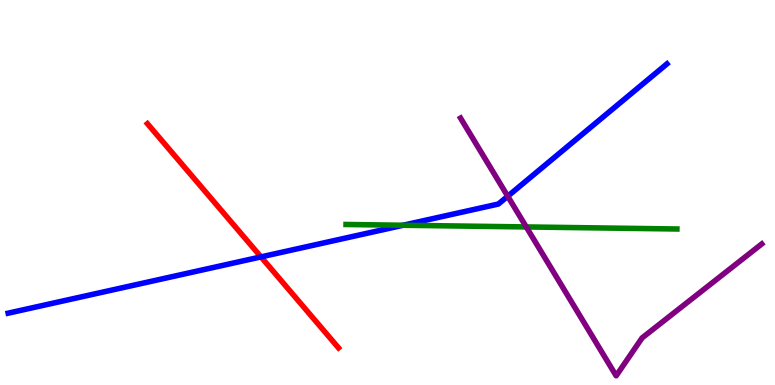[{'lines': ['blue', 'red'], 'intersections': [{'x': 3.37, 'y': 3.33}]}, {'lines': ['green', 'red'], 'intersections': []}, {'lines': ['purple', 'red'], 'intersections': []}, {'lines': ['blue', 'green'], 'intersections': [{'x': 5.2, 'y': 4.15}]}, {'lines': ['blue', 'purple'], 'intersections': [{'x': 6.55, 'y': 4.9}]}, {'lines': ['green', 'purple'], 'intersections': [{'x': 6.79, 'y': 4.11}]}]